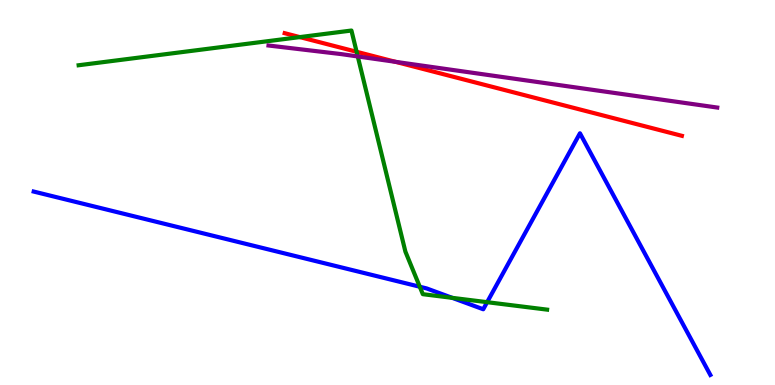[{'lines': ['blue', 'red'], 'intersections': []}, {'lines': ['green', 'red'], 'intersections': [{'x': 3.87, 'y': 9.04}, {'x': 4.6, 'y': 8.66}]}, {'lines': ['purple', 'red'], 'intersections': [{'x': 5.1, 'y': 8.39}]}, {'lines': ['blue', 'green'], 'intersections': [{'x': 5.42, 'y': 2.55}, {'x': 5.84, 'y': 2.26}, {'x': 6.29, 'y': 2.15}]}, {'lines': ['blue', 'purple'], 'intersections': []}, {'lines': ['green', 'purple'], 'intersections': [{'x': 4.62, 'y': 8.53}]}]